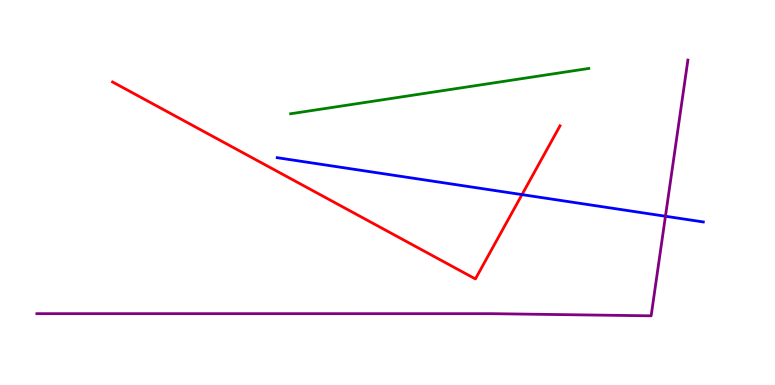[{'lines': ['blue', 'red'], 'intersections': [{'x': 6.74, 'y': 4.95}]}, {'lines': ['green', 'red'], 'intersections': []}, {'lines': ['purple', 'red'], 'intersections': []}, {'lines': ['blue', 'green'], 'intersections': []}, {'lines': ['blue', 'purple'], 'intersections': [{'x': 8.59, 'y': 4.38}]}, {'lines': ['green', 'purple'], 'intersections': []}]